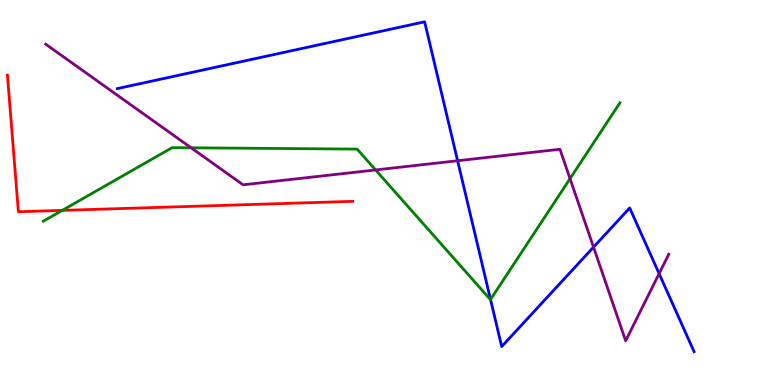[{'lines': ['blue', 'red'], 'intersections': []}, {'lines': ['green', 'red'], 'intersections': [{'x': 0.803, 'y': 4.54}]}, {'lines': ['purple', 'red'], 'intersections': []}, {'lines': ['blue', 'green'], 'intersections': [{'x': 6.33, 'y': 2.22}]}, {'lines': ['blue', 'purple'], 'intersections': [{'x': 5.9, 'y': 5.82}, {'x': 7.66, 'y': 3.58}, {'x': 8.5, 'y': 2.89}]}, {'lines': ['green', 'purple'], 'intersections': [{'x': 2.47, 'y': 6.16}, {'x': 4.85, 'y': 5.59}, {'x': 7.36, 'y': 5.36}]}]